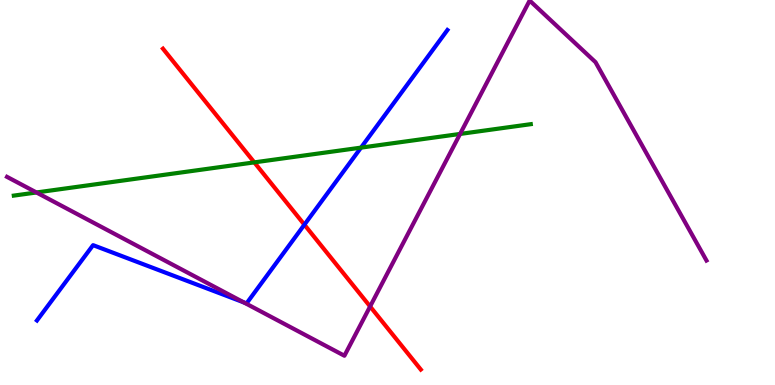[{'lines': ['blue', 'red'], 'intersections': [{'x': 3.93, 'y': 4.16}]}, {'lines': ['green', 'red'], 'intersections': [{'x': 3.28, 'y': 5.78}]}, {'lines': ['purple', 'red'], 'intersections': [{'x': 4.78, 'y': 2.04}]}, {'lines': ['blue', 'green'], 'intersections': [{'x': 4.66, 'y': 6.17}]}, {'lines': ['blue', 'purple'], 'intersections': [{'x': 3.15, 'y': 2.15}]}, {'lines': ['green', 'purple'], 'intersections': [{'x': 0.47, 'y': 5.0}, {'x': 5.94, 'y': 6.52}]}]